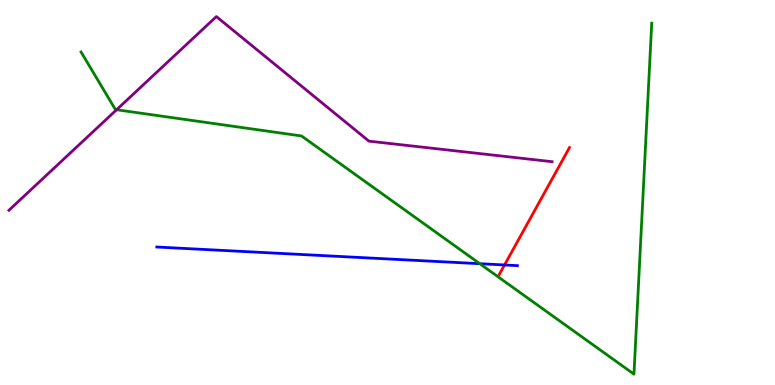[{'lines': ['blue', 'red'], 'intersections': [{'x': 6.51, 'y': 3.12}]}, {'lines': ['green', 'red'], 'intersections': []}, {'lines': ['purple', 'red'], 'intersections': []}, {'lines': ['blue', 'green'], 'intersections': [{'x': 6.19, 'y': 3.15}]}, {'lines': ['blue', 'purple'], 'intersections': []}, {'lines': ['green', 'purple'], 'intersections': [{'x': 1.5, 'y': 7.15}]}]